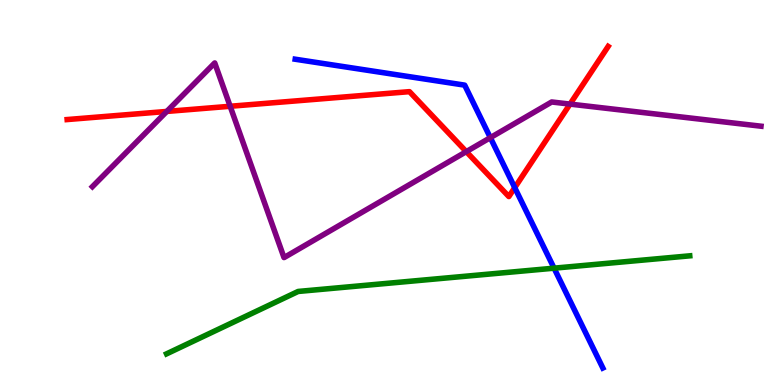[{'lines': ['blue', 'red'], 'intersections': [{'x': 6.64, 'y': 5.13}]}, {'lines': ['green', 'red'], 'intersections': []}, {'lines': ['purple', 'red'], 'intersections': [{'x': 2.15, 'y': 7.11}, {'x': 2.97, 'y': 7.24}, {'x': 6.02, 'y': 6.06}, {'x': 7.36, 'y': 7.3}]}, {'lines': ['blue', 'green'], 'intersections': [{'x': 7.15, 'y': 3.03}]}, {'lines': ['blue', 'purple'], 'intersections': [{'x': 6.33, 'y': 6.42}]}, {'lines': ['green', 'purple'], 'intersections': []}]